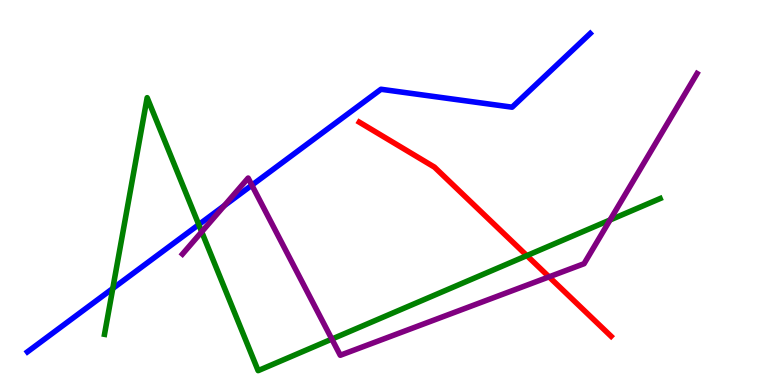[{'lines': ['blue', 'red'], 'intersections': []}, {'lines': ['green', 'red'], 'intersections': [{'x': 6.8, 'y': 3.36}]}, {'lines': ['purple', 'red'], 'intersections': [{'x': 7.08, 'y': 2.81}]}, {'lines': ['blue', 'green'], 'intersections': [{'x': 1.46, 'y': 2.51}, {'x': 2.56, 'y': 4.17}]}, {'lines': ['blue', 'purple'], 'intersections': [{'x': 2.89, 'y': 4.66}, {'x': 3.25, 'y': 5.19}]}, {'lines': ['green', 'purple'], 'intersections': [{'x': 2.6, 'y': 3.98}, {'x': 4.28, 'y': 1.19}, {'x': 7.87, 'y': 4.29}]}]